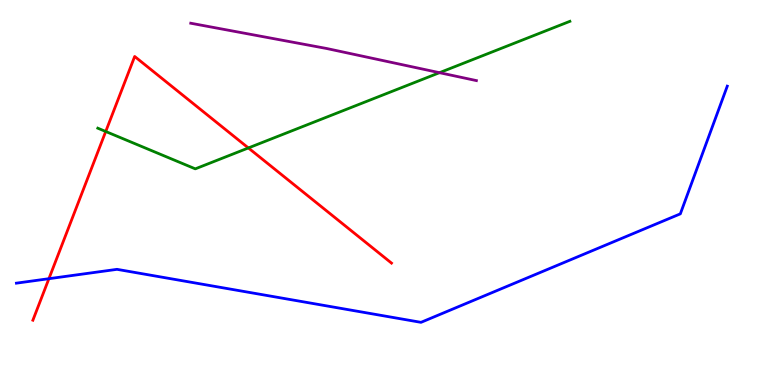[{'lines': ['blue', 'red'], 'intersections': [{'x': 0.631, 'y': 2.76}]}, {'lines': ['green', 'red'], 'intersections': [{'x': 1.36, 'y': 6.58}, {'x': 3.2, 'y': 6.16}]}, {'lines': ['purple', 'red'], 'intersections': []}, {'lines': ['blue', 'green'], 'intersections': []}, {'lines': ['blue', 'purple'], 'intersections': []}, {'lines': ['green', 'purple'], 'intersections': [{'x': 5.67, 'y': 8.11}]}]